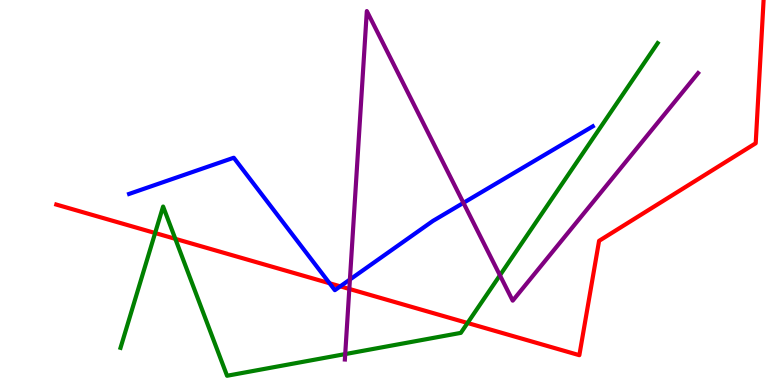[{'lines': ['blue', 'red'], 'intersections': [{'x': 4.25, 'y': 2.64}, {'x': 4.39, 'y': 2.56}]}, {'lines': ['green', 'red'], 'intersections': [{'x': 2.0, 'y': 3.95}, {'x': 2.26, 'y': 3.8}, {'x': 6.03, 'y': 1.61}]}, {'lines': ['purple', 'red'], 'intersections': [{'x': 4.51, 'y': 2.49}]}, {'lines': ['blue', 'green'], 'intersections': []}, {'lines': ['blue', 'purple'], 'intersections': [{'x': 4.51, 'y': 2.74}, {'x': 5.98, 'y': 4.73}]}, {'lines': ['green', 'purple'], 'intersections': [{'x': 4.45, 'y': 0.803}, {'x': 6.45, 'y': 2.85}]}]